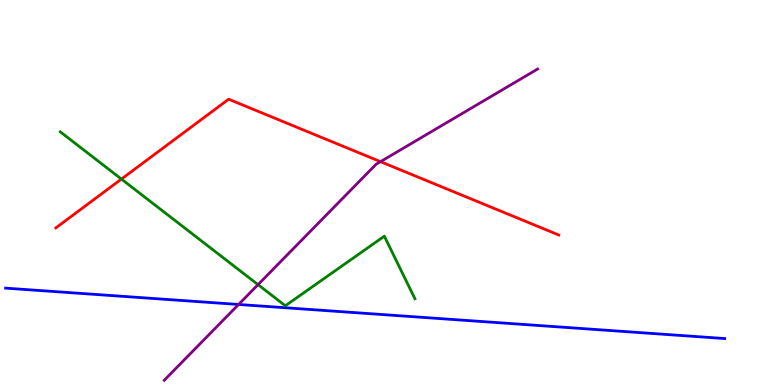[{'lines': ['blue', 'red'], 'intersections': []}, {'lines': ['green', 'red'], 'intersections': [{'x': 1.57, 'y': 5.35}]}, {'lines': ['purple', 'red'], 'intersections': [{'x': 4.91, 'y': 5.8}]}, {'lines': ['blue', 'green'], 'intersections': []}, {'lines': ['blue', 'purple'], 'intersections': [{'x': 3.08, 'y': 2.09}]}, {'lines': ['green', 'purple'], 'intersections': [{'x': 3.33, 'y': 2.61}]}]